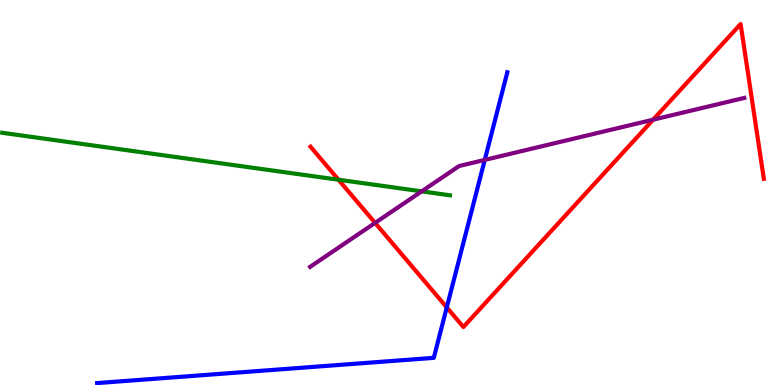[{'lines': ['blue', 'red'], 'intersections': [{'x': 5.76, 'y': 2.02}]}, {'lines': ['green', 'red'], 'intersections': [{'x': 4.37, 'y': 5.33}]}, {'lines': ['purple', 'red'], 'intersections': [{'x': 4.84, 'y': 4.21}, {'x': 8.43, 'y': 6.89}]}, {'lines': ['blue', 'green'], 'intersections': []}, {'lines': ['blue', 'purple'], 'intersections': [{'x': 6.25, 'y': 5.85}]}, {'lines': ['green', 'purple'], 'intersections': [{'x': 5.44, 'y': 5.03}]}]